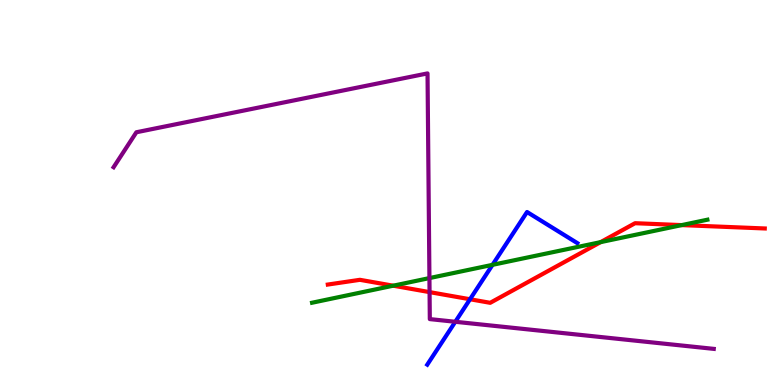[{'lines': ['blue', 'red'], 'intersections': [{'x': 6.06, 'y': 2.23}]}, {'lines': ['green', 'red'], 'intersections': [{'x': 5.07, 'y': 2.58}, {'x': 7.75, 'y': 3.71}, {'x': 8.8, 'y': 4.15}]}, {'lines': ['purple', 'red'], 'intersections': [{'x': 5.54, 'y': 2.41}]}, {'lines': ['blue', 'green'], 'intersections': [{'x': 6.36, 'y': 3.12}]}, {'lines': ['blue', 'purple'], 'intersections': [{'x': 5.87, 'y': 1.64}]}, {'lines': ['green', 'purple'], 'intersections': [{'x': 5.54, 'y': 2.78}]}]